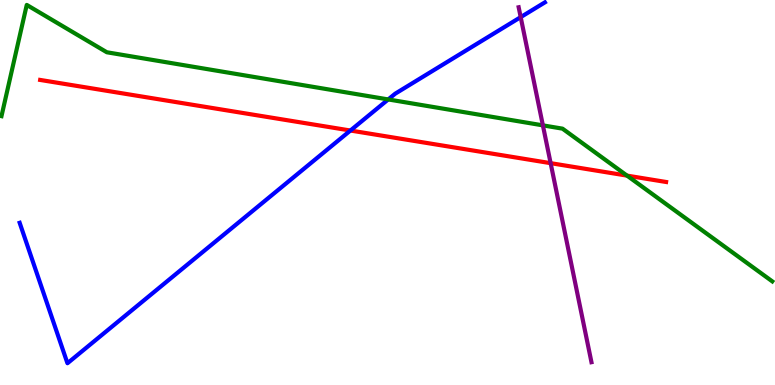[{'lines': ['blue', 'red'], 'intersections': [{'x': 4.52, 'y': 6.61}]}, {'lines': ['green', 'red'], 'intersections': [{'x': 8.09, 'y': 5.44}]}, {'lines': ['purple', 'red'], 'intersections': [{'x': 7.11, 'y': 5.76}]}, {'lines': ['blue', 'green'], 'intersections': [{'x': 5.01, 'y': 7.42}]}, {'lines': ['blue', 'purple'], 'intersections': [{'x': 6.72, 'y': 9.56}]}, {'lines': ['green', 'purple'], 'intersections': [{'x': 7.0, 'y': 6.74}]}]